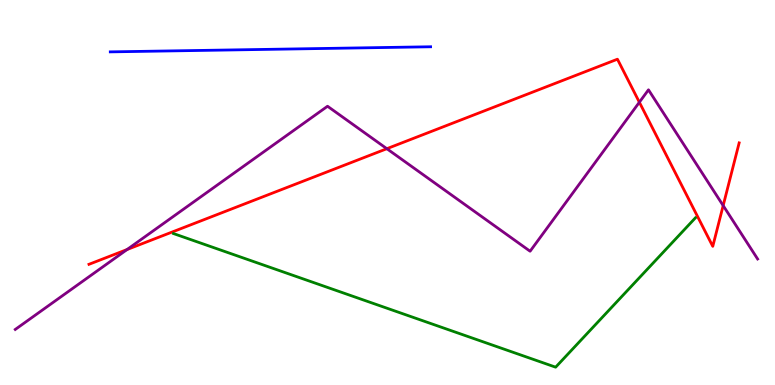[{'lines': ['blue', 'red'], 'intersections': []}, {'lines': ['green', 'red'], 'intersections': []}, {'lines': ['purple', 'red'], 'intersections': [{'x': 1.64, 'y': 3.52}, {'x': 4.99, 'y': 6.14}, {'x': 8.25, 'y': 7.34}, {'x': 9.33, 'y': 4.66}]}, {'lines': ['blue', 'green'], 'intersections': []}, {'lines': ['blue', 'purple'], 'intersections': []}, {'lines': ['green', 'purple'], 'intersections': []}]